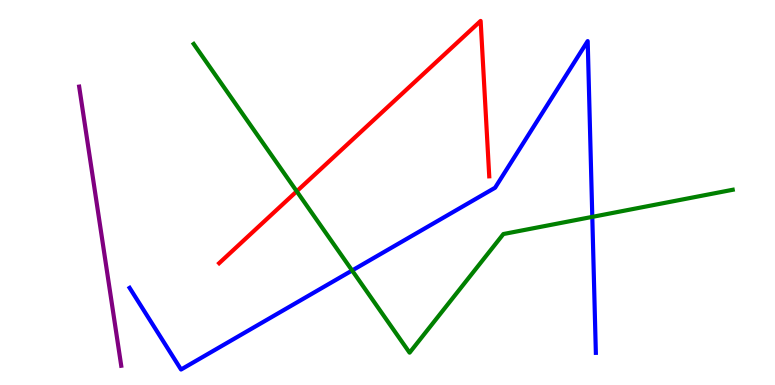[{'lines': ['blue', 'red'], 'intersections': []}, {'lines': ['green', 'red'], 'intersections': [{'x': 3.83, 'y': 5.03}]}, {'lines': ['purple', 'red'], 'intersections': []}, {'lines': ['blue', 'green'], 'intersections': [{'x': 4.54, 'y': 2.97}, {'x': 7.64, 'y': 4.37}]}, {'lines': ['blue', 'purple'], 'intersections': []}, {'lines': ['green', 'purple'], 'intersections': []}]